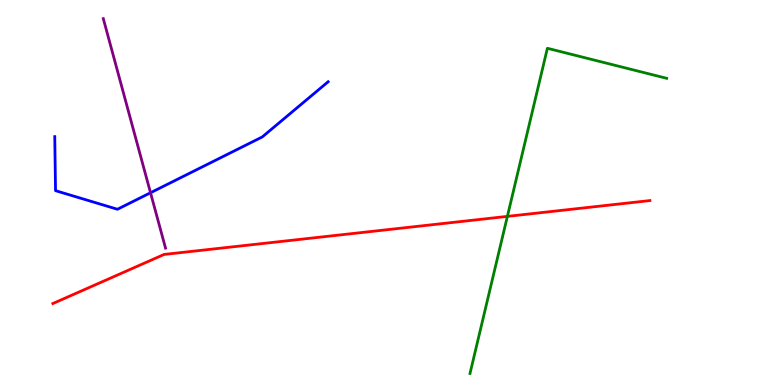[{'lines': ['blue', 'red'], 'intersections': []}, {'lines': ['green', 'red'], 'intersections': [{'x': 6.55, 'y': 4.38}]}, {'lines': ['purple', 'red'], 'intersections': []}, {'lines': ['blue', 'green'], 'intersections': []}, {'lines': ['blue', 'purple'], 'intersections': [{'x': 1.94, 'y': 4.99}]}, {'lines': ['green', 'purple'], 'intersections': []}]